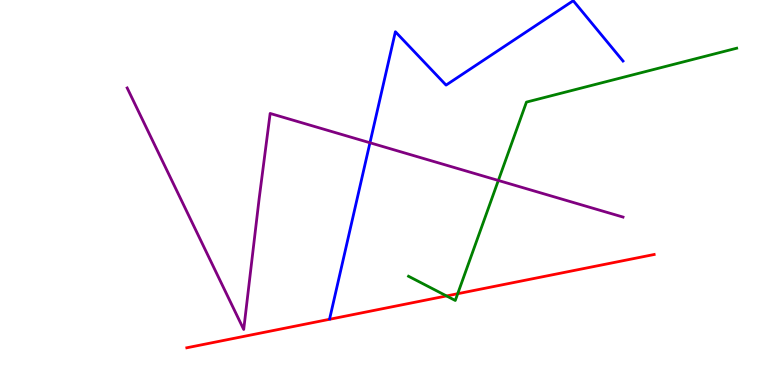[{'lines': ['blue', 'red'], 'intersections': []}, {'lines': ['green', 'red'], 'intersections': [{'x': 5.76, 'y': 2.31}, {'x': 5.91, 'y': 2.37}]}, {'lines': ['purple', 'red'], 'intersections': []}, {'lines': ['blue', 'green'], 'intersections': []}, {'lines': ['blue', 'purple'], 'intersections': [{'x': 4.77, 'y': 6.29}]}, {'lines': ['green', 'purple'], 'intersections': [{'x': 6.43, 'y': 5.31}]}]